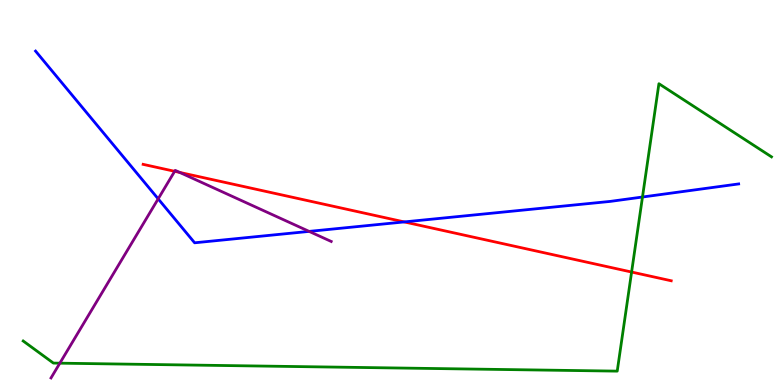[{'lines': ['blue', 'red'], 'intersections': [{'x': 5.22, 'y': 4.24}]}, {'lines': ['green', 'red'], 'intersections': [{'x': 8.15, 'y': 2.93}]}, {'lines': ['purple', 'red'], 'intersections': [{'x': 2.25, 'y': 5.55}, {'x': 2.32, 'y': 5.52}]}, {'lines': ['blue', 'green'], 'intersections': [{'x': 8.29, 'y': 4.88}]}, {'lines': ['blue', 'purple'], 'intersections': [{'x': 2.04, 'y': 4.83}, {'x': 3.99, 'y': 3.99}]}, {'lines': ['green', 'purple'], 'intersections': [{'x': 0.772, 'y': 0.567}]}]